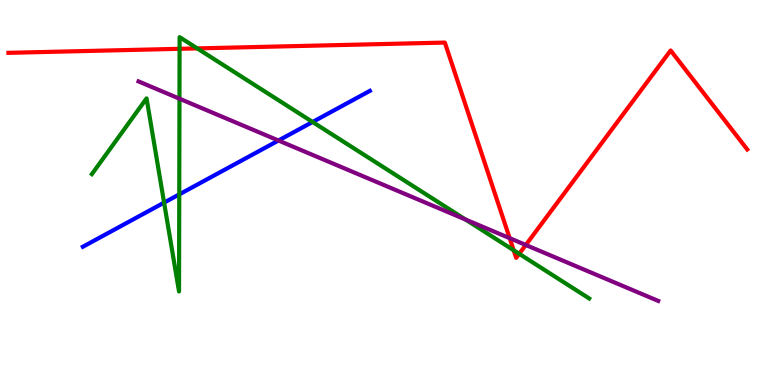[{'lines': ['blue', 'red'], 'intersections': []}, {'lines': ['green', 'red'], 'intersections': [{'x': 2.32, 'y': 8.73}, {'x': 2.55, 'y': 8.74}, {'x': 6.63, 'y': 3.5}, {'x': 6.7, 'y': 3.41}]}, {'lines': ['purple', 'red'], 'intersections': [{'x': 6.58, 'y': 3.81}, {'x': 6.78, 'y': 3.64}]}, {'lines': ['blue', 'green'], 'intersections': [{'x': 2.12, 'y': 4.74}, {'x': 2.31, 'y': 4.95}, {'x': 4.03, 'y': 6.83}]}, {'lines': ['blue', 'purple'], 'intersections': [{'x': 3.59, 'y': 6.35}]}, {'lines': ['green', 'purple'], 'intersections': [{'x': 2.32, 'y': 7.44}, {'x': 6.0, 'y': 4.3}]}]